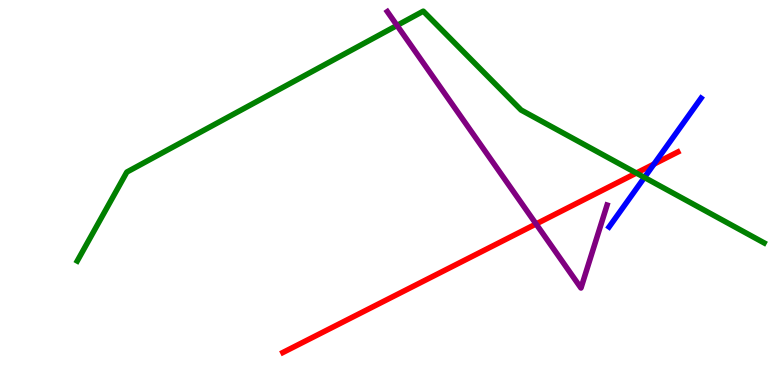[{'lines': ['blue', 'red'], 'intersections': [{'x': 8.44, 'y': 5.74}]}, {'lines': ['green', 'red'], 'intersections': [{'x': 8.21, 'y': 5.51}]}, {'lines': ['purple', 'red'], 'intersections': [{'x': 6.92, 'y': 4.18}]}, {'lines': ['blue', 'green'], 'intersections': [{'x': 8.32, 'y': 5.39}]}, {'lines': ['blue', 'purple'], 'intersections': []}, {'lines': ['green', 'purple'], 'intersections': [{'x': 5.12, 'y': 9.34}]}]